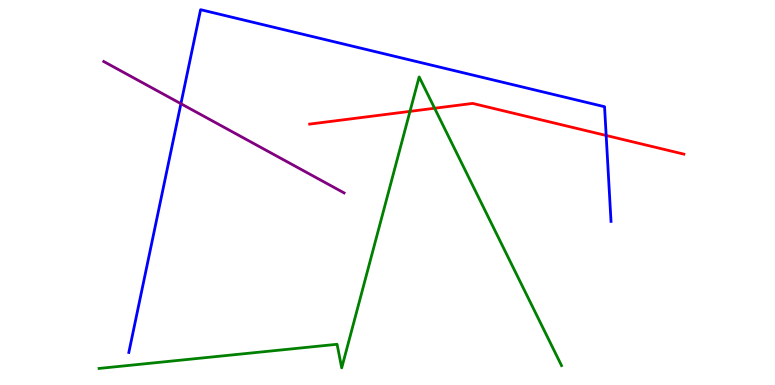[{'lines': ['blue', 'red'], 'intersections': [{'x': 7.82, 'y': 6.48}]}, {'lines': ['green', 'red'], 'intersections': [{'x': 5.29, 'y': 7.11}, {'x': 5.61, 'y': 7.19}]}, {'lines': ['purple', 'red'], 'intersections': []}, {'lines': ['blue', 'green'], 'intersections': []}, {'lines': ['blue', 'purple'], 'intersections': [{'x': 2.33, 'y': 7.31}]}, {'lines': ['green', 'purple'], 'intersections': []}]